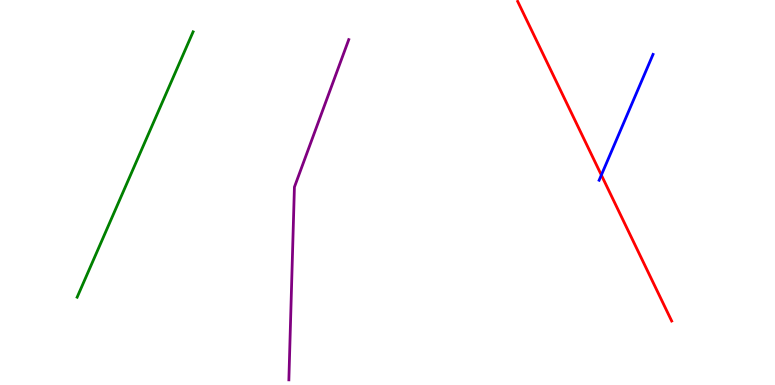[{'lines': ['blue', 'red'], 'intersections': [{'x': 7.76, 'y': 5.45}]}, {'lines': ['green', 'red'], 'intersections': []}, {'lines': ['purple', 'red'], 'intersections': []}, {'lines': ['blue', 'green'], 'intersections': []}, {'lines': ['blue', 'purple'], 'intersections': []}, {'lines': ['green', 'purple'], 'intersections': []}]